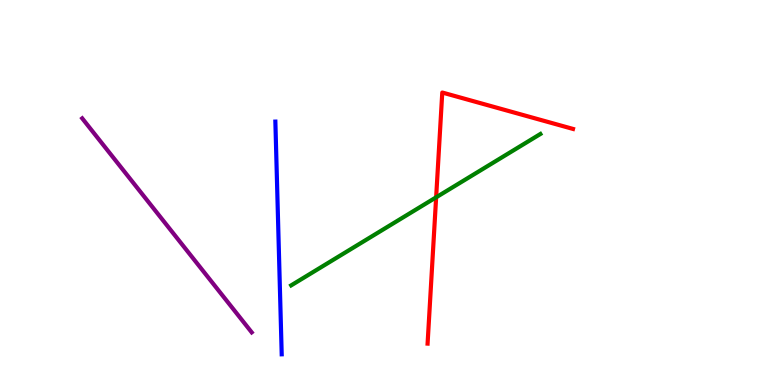[{'lines': ['blue', 'red'], 'intersections': []}, {'lines': ['green', 'red'], 'intersections': [{'x': 5.63, 'y': 4.87}]}, {'lines': ['purple', 'red'], 'intersections': []}, {'lines': ['blue', 'green'], 'intersections': []}, {'lines': ['blue', 'purple'], 'intersections': []}, {'lines': ['green', 'purple'], 'intersections': []}]